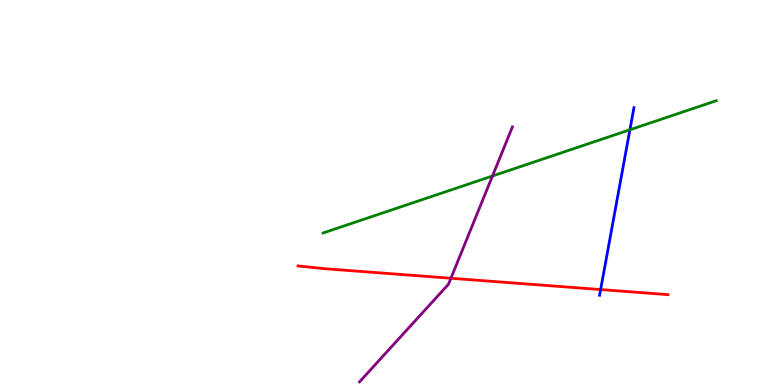[{'lines': ['blue', 'red'], 'intersections': [{'x': 7.75, 'y': 2.48}]}, {'lines': ['green', 'red'], 'intersections': []}, {'lines': ['purple', 'red'], 'intersections': [{'x': 5.82, 'y': 2.77}]}, {'lines': ['blue', 'green'], 'intersections': [{'x': 8.13, 'y': 6.63}]}, {'lines': ['blue', 'purple'], 'intersections': []}, {'lines': ['green', 'purple'], 'intersections': [{'x': 6.35, 'y': 5.43}]}]